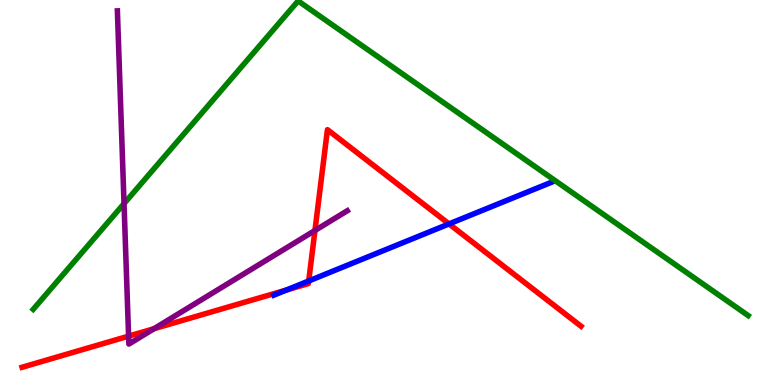[{'lines': ['blue', 'red'], 'intersections': [{'x': 3.7, 'y': 2.47}, {'x': 3.98, 'y': 2.7}, {'x': 5.79, 'y': 4.18}]}, {'lines': ['green', 'red'], 'intersections': []}, {'lines': ['purple', 'red'], 'intersections': [{'x': 1.66, 'y': 1.27}, {'x': 1.99, 'y': 1.46}, {'x': 4.06, 'y': 4.01}]}, {'lines': ['blue', 'green'], 'intersections': []}, {'lines': ['blue', 'purple'], 'intersections': []}, {'lines': ['green', 'purple'], 'intersections': [{'x': 1.6, 'y': 4.71}]}]